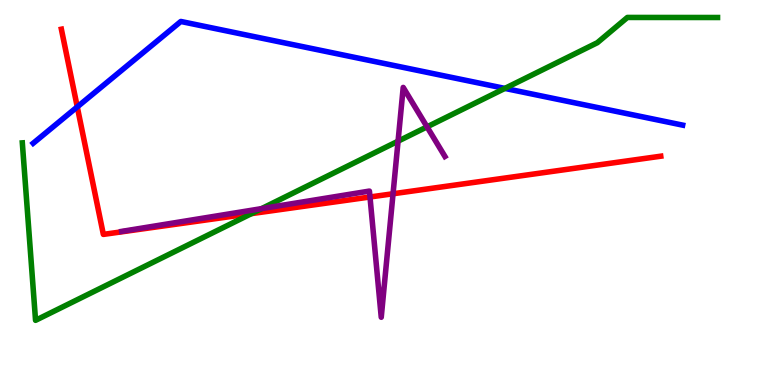[{'lines': ['blue', 'red'], 'intersections': [{'x': 0.997, 'y': 7.22}]}, {'lines': ['green', 'red'], 'intersections': [{'x': 3.25, 'y': 4.45}]}, {'lines': ['purple', 'red'], 'intersections': [{'x': 4.77, 'y': 4.88}, {'x': 5.07, 'y': 4.97}]}, {'lines': ['blue', 'green'], 'intersections': [{'x': 6.51, 'y': 7.7}]}, {'lines': ['blue', 'purple'], 'intersections': []}, {'lines': ['green', 'purple'], 'intersections': [{'x': 3.38, 'y': 4.58}, {'x': 5.14, 'y': 6.33}, {'x': 5.51, 'y': 6.7}]}]